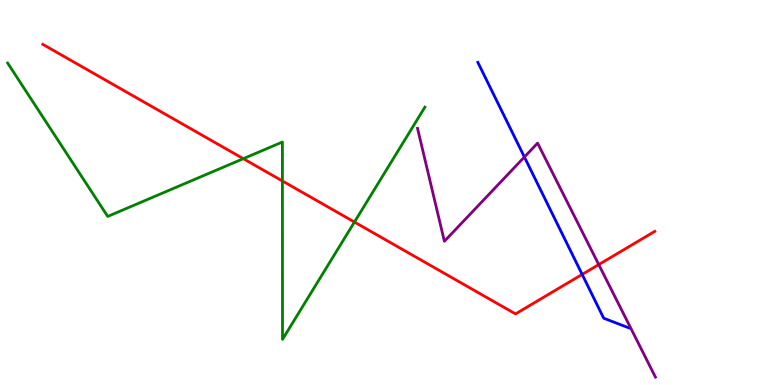[{'lines': ['blue', 'red'], 'intersections': [{'x': 7.51, 'y': 2.87}]}, {'lines': ['green', 'red'], 'intersections': [{'x': 3.14, 'y': 5.88}, {'x': 3.64, 'y': 5.3}, {'x': 4.57, 'y': 4.23}]}, {'lines': ['purple', 'red'], 'intersections': [{'x': 7.73, 'y': 3.13}]}, {'lines': ['blue', 'green'], 'intersections': []}, {'lines': ['blue', 'purple'], 'intersections': [{'x': 6.77, 'y': 5.92}]}, {'lines': ['green', 'purple'], 'intersections': []}]